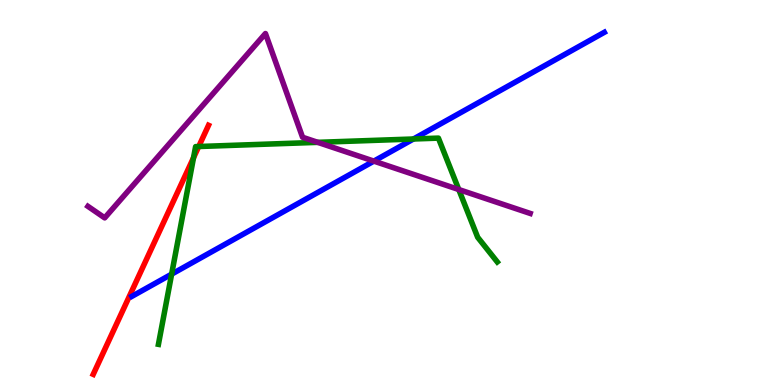[{'lines': ['blue', 'red'], 'intersections': []}, {'lines': ['green', 'red'], 'intersections': [{'x': 2.5, 'y': 5.9}, {'x': 2.56, 'y': 6.19}]}, {'lines': ['purple', 'red'], 'intersections': []}, {'lines': ['blue', 'green'], 'intersections': [{'x': 2.21, 'y': 2.88}, {'x': 5.33, 'y': 6.39}]}, {'lines': ['blue', 'purple'], 'intersections': [{'x': 4.82, 'y': 5.82}]}, {'lines': ['green', 'purple'], 'intersections': [{'x': 4.1, 'y': 6.3}, {'x': 5.92, 'y': 5.08}]}]